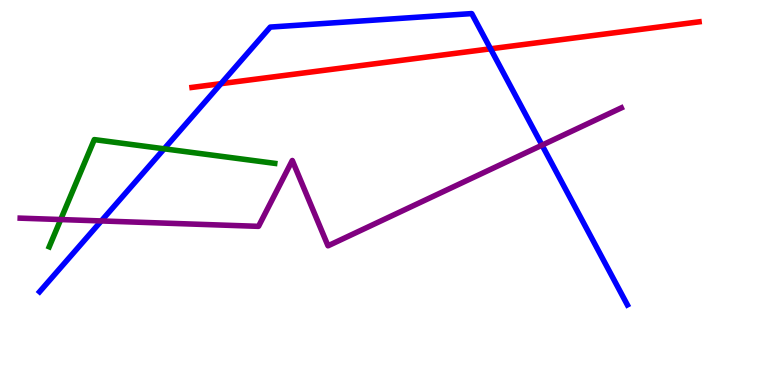[{'lines': ['blue', 'red'], 'intersections': [{'x': 2.85, 'y': 7.83}, {'x': 6.33, 'y': 8.73}]}, {'lines': ['green', 'red'], 'intersections': []}, {'lines': ['purple', 'red'], 'intersections': []}, {'lines': ['blue', 'green'], 'intersections': [{'x': 2.12, 'y': 6.13}]}, {'lines': ['blue', 'purple'], 'intersections': [{'x': 1.31, 'y': 4.26}, {'x': 6.99, 'y': 6.23}]}, {'lines': ['green', 'purple'], 'intersections': [{'x': 0.783, 'y': 4.3}]}]